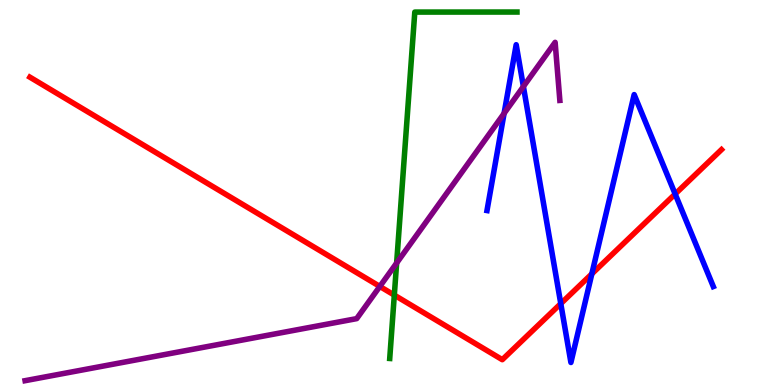[{'lines': ['blue', 'red'], 'intersections': [{'x': 7.24, 'y': 2.11}, {'x': 7.64, 'y': 2.89}, {'x': 8.71, 'y': 4.96}]}, {'lines': ['green', 'red'], 'intersections': [{'x': 5.09, 'y': 2.33}]}, {'lines': ['purple', 'red'], 'intersections': [{'x': 4.9, 'y': 2.56}]}, {'lines': ['blue', 'green'], 'intersections': []}, {'lines': ['blue', 'purple'], 'intersections': [{'x': 6.5, 'y': 7.05}, {'x': 6.75, 'y': 7.75}]}, {'lines': ['green', 'purple'], 'intersections': [{'x': 5.12, 'y': 3.17}]}]